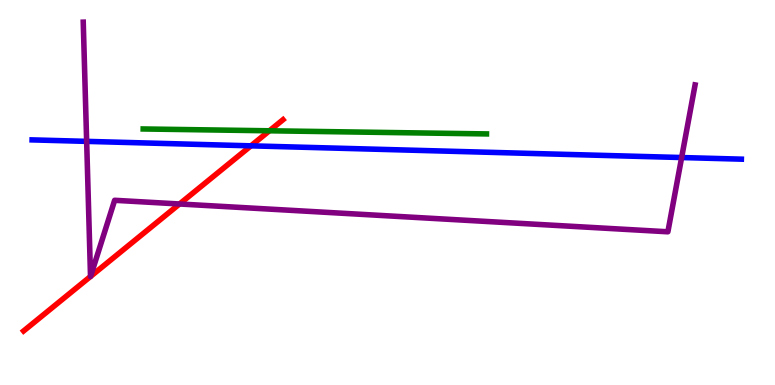[{'lines': ['blue', 'red'], 'intersections': [{'x': 3.24, 'y': 6.21}]}, {'lines': ['green', 'red'], 'intersections': [{'x': 3.48, 'y': 6.6}]}, {'lines': ['purple', 'red'], 'intersections': [{'x': 1.17, 'y': 2.82}, {'x': 1.17, 'y': 2.82}, {'x': 2.32, 'y': 4.7}]}, {'lines': ['blue', 'green'], 'intersections': []}, {'lines': ['blue', 'purple'], 'intersections': [{'x': 1.12, 'y': 6.33}, {'x': 8.8, 'y': 5.91}]}, {'lines': ['green', 'purple'], 'intersections': []}]